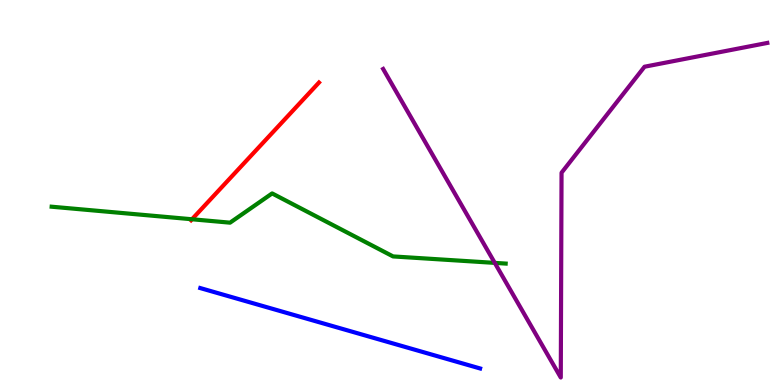[{'lines': ['blue', 'red'], 'intersections': []}, {'lines': ['green', 'red'], 'intersections': [{'x': 2.48, 'y': 4.3}]}, {'lines': ['purple', 'red'], 'intersections': []}, {'lines': ['blue', 'green'], 'intersections': []}, {'lines': ['blue', 'purple'], 'intersections': []}, {'lines': ['green', 'purple'], 'intersections': [{'x': 6.38, 'y': 3.17}]}]